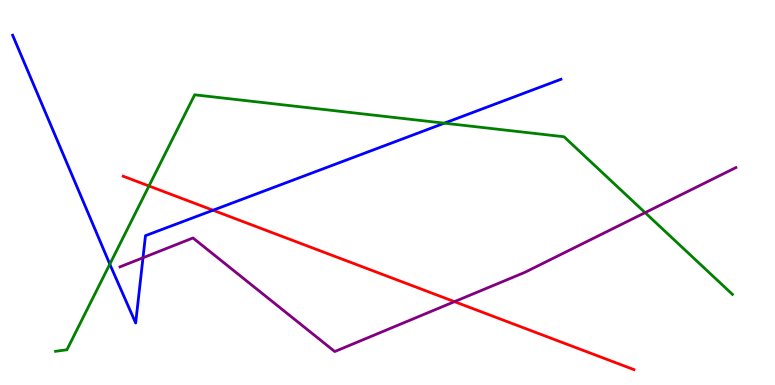[{'lines': ['blue', 'red'], 'intersections': [{'x': 2.75, 'y': 4.54}]}, {'lines': ['green', 'red'], 'intersections': [{'x': 1.92, 'y': 5.17}]}, {'lines': ['purple', 'red'], 'intersections': [{'x': 5.86, 'y': 2.16}]}, {'lines': ['blue', 'green'], 'intersections': [{'x': 1.42, 'y': 3.14}, {'x': 5.73, 'y': 6.8}]}, {'lines': ['blue', 'purple'], 'intersections': [{'x': 1.85, 'y': 3.3}]}, {'lines': ['green', 'purple'], 'intersections': [{'x': 8.32, 'y': 4.48}]}]